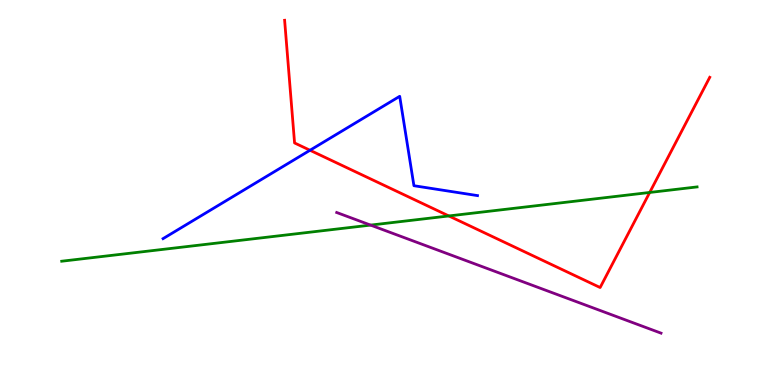[{'lines': ['blue', 'red'], 'intersections': [{'x': 4.0, 'y': 6.1}]}, {'lines': ['green', 'red'], 'intersections': [{'x': 5.79, 'y': 4.39}, {'x': 8.38, 'y': 5.0}]}, {'lines': ['purple', 'red'], 'intersections': []}, {'lines': ['blue', 'green'], 'intersections': []}, {'lines': ['blue', 'purple'], 'intersections': []}, {'lines': ['green', 'purple'], 'intersections': [{'x': 4.78, 'y': 4.15}]}]